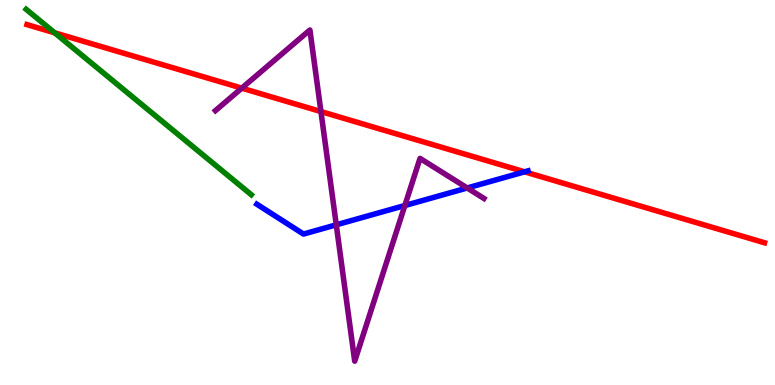[{'lines': ['blue', 'red'], 'intersections': [{'x': 6.77, 'y': 5.54}]}, {'lines': ['green', 'red'], 'intersections': [{'x': 0.706, 'y': 9.15}]}, {'lines': ['purple', 'red'], 'intersections': [{'x': 3.12, 'y': 7.71}, {'x': 4.14, 'y': 7.1}]}, {'lines': ['blue', 'green'], 'intersections': []}, {'lines': ['blue', 'purple'], 'intersections': [{'x': 4.34, 'y': 4.16}, {'x': 5.22, 'y': 4.66}, {'x': 6.03, 'y': 5.12}]}, {'lines': ['green', 'purple'], 'intersections': []}]